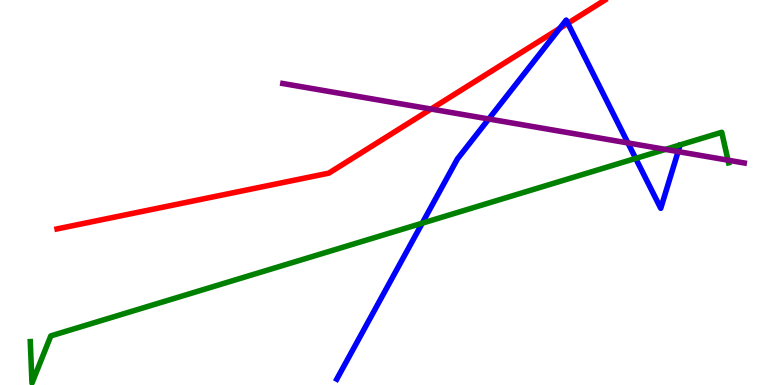[{'lines': ['blue', 'red'], 'intersections': [{'x': 7.22, 'y': 9.26}, {'x': 7.33, 'y': 9.39}]}, {'lines': ['green', 'red'], 'intersections': []}, {'lines': ['purple', 'red'], 'intersections': [{'x': 5.56, 'y': 7.17}]}, {'lines': ['blue', 'green'], 'intersections': [{'x': 5.45, 'y': 4.2}, {'x': 8.2, 'y': 5.89}]}, {'lines': ['blue', 'purple'], 'intersections': [{'x': 6.31, 'y': 6.91}, {'x': 8.1, 'y': 6.29}, {'x': 8.75, 'y': 6.06}]}, {'lines': ['green', 'purple'], 'intersections': [{'x': 8.59, 'y': 6.12}, {'x': 9.39, 'y': 5.84}]}]